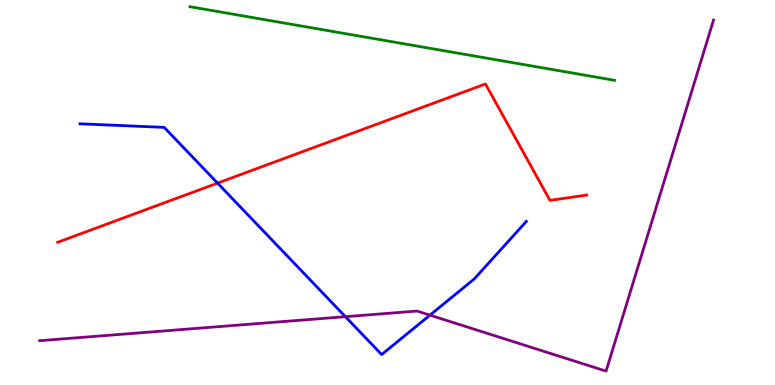[{'lines': ['blue', 'red'], 'intersections': [{'x': 2.81, 'y': 5.24}]}, {'lines': ['green', 'red'], 'intersections': []}, {'lines': ['purple', 'red'], 'intersections': []}, {'lines': ['blue', 'green'], 'intersections': []}, {'lines': ['blue', 'purple'], 'intersections': [{'x': 4.46, 'y': 1.77}, {'x': 5.55, 'y': 1.81}]}, {'lines': ['green', 'purple'], 'intersections': []}]